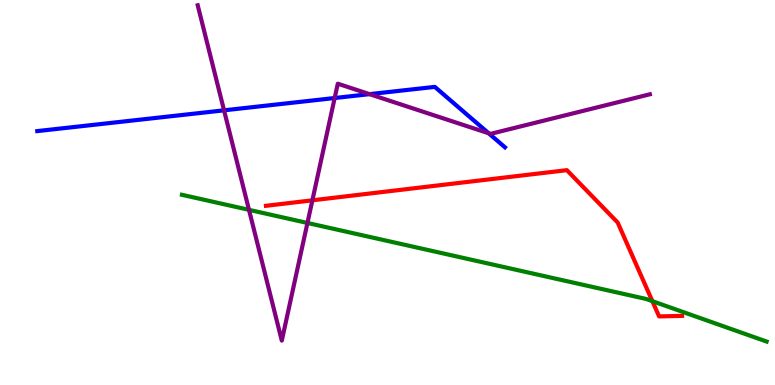[{'lines': ['blue', 'red'], 'intersections': []}, {'lines': ['green', 'red'], 'intersections': [{'x': 8.42, 'y': 2.18}]}, {'lines': ['purple', 'red'], 'intersections': [{'x': 4.03, 'y': 4.8}]}, {'lines': ['blue', 'green'], 'intersections': []}, {'lines': ['blue', 'purple'], 'intersections': [{'x': 2.89, 'y': 7.13}, {'x': 4.32, 'y': 7.45}, {'x': 4.77, 'y': 7.55}, {'x': 6.31, 'y': 6.54}]}, {'lines': ['green', 'purple'], 'intersections': [{'x': 3.21, 'y': 4.55}, {'x': 3.97, 'y': 4.21}]}]